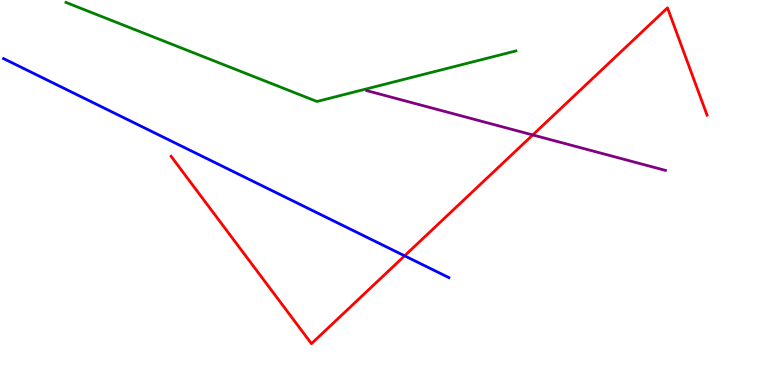[{'lines': ['blue', 'red'], 'intersections': [{'x': 5.22, 'y': 3.36}]}, {'lines': ['green', 'red'], 'intersections': []}, {'lines': ['purple', 'red'], 'intersections': [{'x': 6.87, 'y': 6.49}]}, {'lines': ['blue', 'green'], 'intersections': []}, {'lines': ['blue', 'purple'], 'intersections': []}, {'lines': ['green', 'purple'], 'intersections': []}]